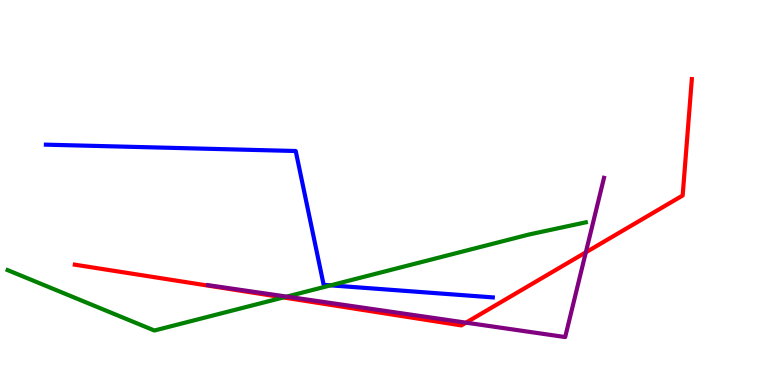[{'lines': ['blue', 'red'], 'intersections': []}, {'lines': ['green', 'red'], 'intersections': [{'x': 3.66, 'y': 2.27}]}, {'lines': ['purple', 'red'], 'intersections': [{'x': 6.01, 'y': 1.62}, {'x': 7.56, 'y': 3.45}]}, {'lines': ['blue', 'green'], 'intersections': [{'x': 4.27, 'y': 2.59}]}, {'lines': ['blue', 'purple'], 'intersections': []}, {'lines': ['green', 'purple'], 'intersections': [{'x': 3.7, 'y': 2.3}]}]